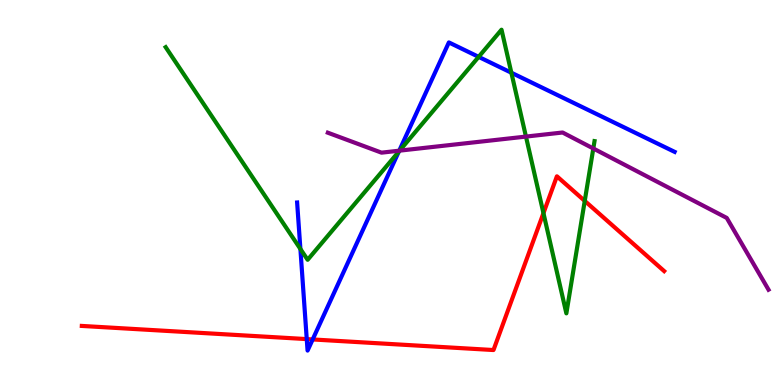[{'lines': ['blue', 'red'], 'intersections': [{'x': 3.96, 'y': 1.19}, {'x': 4.03, 'y': 1.18}]}, {'lines': ['green', 'red'], 'intersections': [{'x': 7.01, 'y': 4.46}, {'x': 7.55, 'y': 4.78}]}, {'lines': ['purple', 'red'], 'intersections': []}, {'lines': ['blue', 'green'], 'intersections': [{'x': 3.88, 'y': 3.53}, {'x': 5.15, 'y': 6.06}, {'x': 6.18, 'y': 8.52}, {'x': 6.6, 'y': 8.11}]}, {'lines': ['blue', 'purple'], 'intersections': [{'x': 5.15, 'y': 6.09}]}, {'lines': ['green', 'purple'], 'intersections': [{'x': 5.16, 'y': 6.09}, {'x': 6.79, 'y': 6.45}, {'x': 7.66, 'y': 6.14}]}]